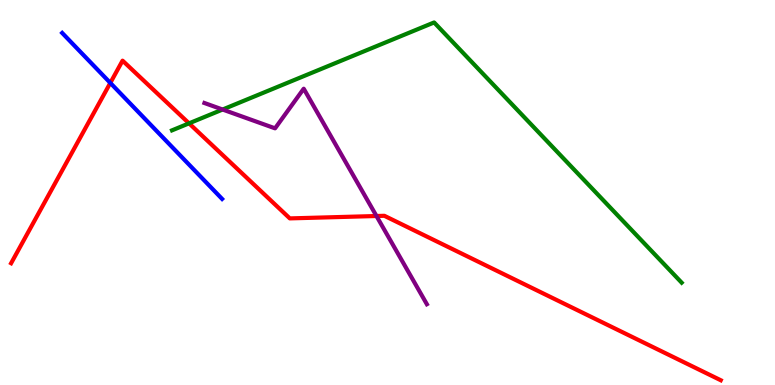[{'lines': ['blue', 'red'], 'intersections': [{'x': 1.42, 'y': 7.85}]}, {'lines': ['green', 'red'], 'intersections': [{'x': 2.44, 'y': 6.8}]}, {'lines': ['purple', 'red'], 'intersections': [{'x': 4.86, 'y': 4.39}]}, {'lines': ['blue', 'green'], 'intersections': []}, {'lines': ['blue', 'purple'], 'intersections': []}, {'lines': ['green', 'purple'], 'intersections': [{'x': 2.87, 'y': 7.16}]}]